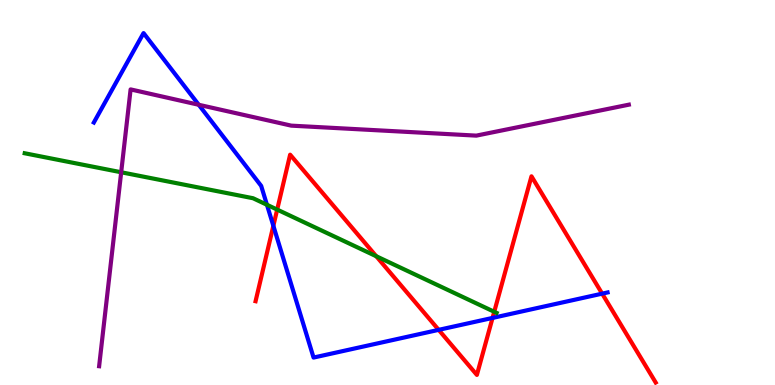[{'lines': ['blue', 'red'], 'intersections': [{'x': 3.53, 'y': 4.14}, {'x': 5.66, 'y': 1.43}, {'x': 6.36, 'y': 1.74}, {'x': 7.77, 'y': 2.37}]}, {'lines': ['green', 'red'], 'intersections': [{'x': 3.58, 'y': 4.56}, {'x': 4.85, 'y': 3.34}, {'x': 6.38, 'y': 1.9}]}, {'lines': ['purple', 'red'], 'intersections': []}, {'lines': ['blue', 'green'], 'intersections': [{'x': 3.44, 'y': 4.68}]}, {'lines': ['blue', 'purple'], 'intersections': [{'x': 2.56, 'y': 7.28}]}, {'lines': ['green', 'purple'], 'intersections': [{'x': 1.56, 'y': 5.53}]}]